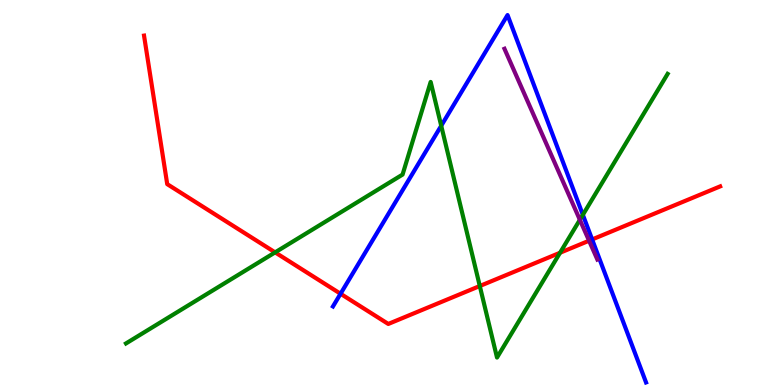[{'lines': ['blue', 'red'], 'intersections': [{'x': 4.39, 'y': 2.37}, {'x': 7.64, 'y': 3.78}]}, {'lines': ['green', 'red'], 'intersections': [{'x': 3.55, 'y': 3.44}, {'x': 6.19, 'y': 2.57}, {'x': 7.23, 'y': 3.44}]}, {'lines': ['purple', 'red'], 'intersections': [{'x': 7.6, 'y': 3.75}]}, {'lines': ['blue', 'green'], 'intersections': [{'x': 5.69, 'y': 6.73}, {'x': 7.52, 'y': 4.42}]}, {'lines': ['blue', 'purple'], 'intersections': []}, {'lines': ['green', 'purple'], 'intersections': [{'x': 7.48, 'y': 4.29}]}]